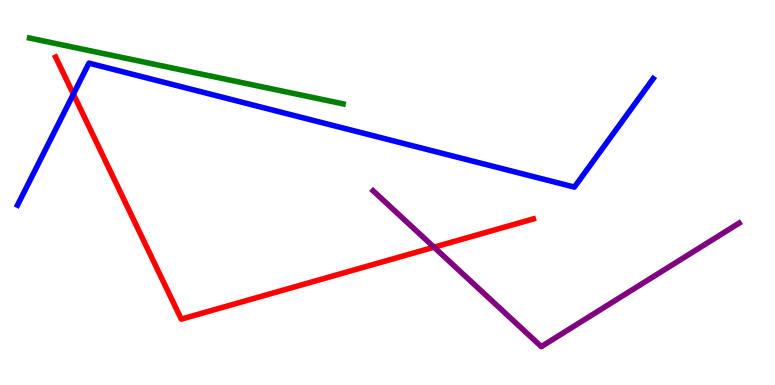[{'lines': ['blue', 'red'], 'intersections': [{'x': 0.947, 'y': 7.56}]}, {'lines': ['green', 'red'], 'intersections': []}, {'lines': ['purple', 'red'], 'intersections': [{'x': 5.6, 'y': 3.58}]}, {'lines': ['blue', 'green'], 'intersections': []}, {'lines': ['blue', 'purple'], 'intersections': []}, {'lines': ['green', 'purple'], 'intersections': []}]